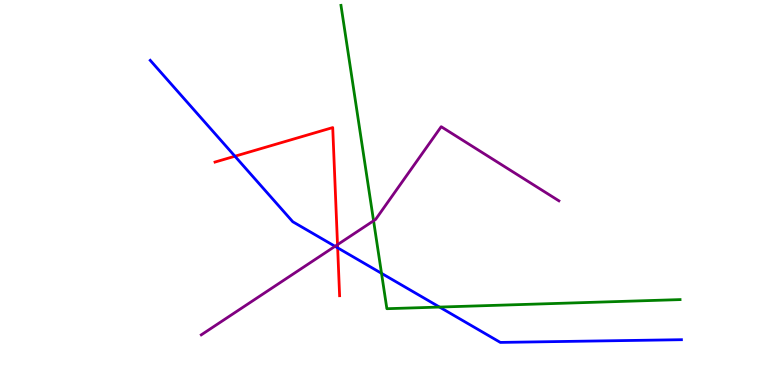[{'lines': ['blue', 'red'], 'intersections': [{'x': 3.03, 'y': 5.94}, {'x': 4.36, 'y': 3.56}]}, {'lines': ['green', 'red'], 'intersections': []}, {'lines': ['purple', 'red'], 'intersections': [{'x': 4.36, 'y': 3.65}]}, {'lines': ['blue', 'green'], 'intersections': [{'x': 4.92, 'y': 2.9}, {'x': 5.67, 'y': 2.02}]}, {'lines': ['blue', 'purple'], 'intersections': [{'x': 4.32, 'y': 3.6}]}, {'lines': ['green', 'purple'], 'intersections': [{'x': 4.82, 'y': 4.27}]}]